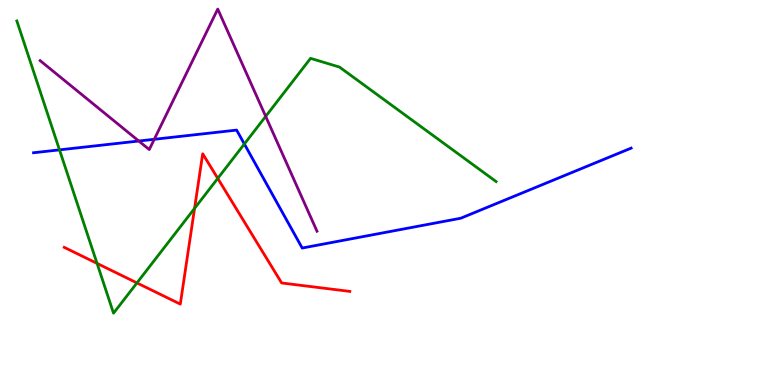[{'lines': ['blue', 'red'], 'intersections': []}, {'lines': ['green', 'red'], 'intersections': [{'x': 1.25, 'y': 3.16}, {'x': 1.77, 'y': 2.65}, {'x': 2.51, 'y': 4.59}, {'x': 2.81, 'y': 5.37}]}, {'lines': ['purple', 'red'], 'intersections': []}, {'lines': ['blue', 'green'], 'intersections': [{'x': 0.768, 'y': 6.11}, {'x': 3.15, 'y': 6.26}]}, {'lines': ['blue', 'purple'], 'intersections': [{'x': 1.79, 'y': 6.34}, {'x': 1.99, 'y': 6.38}]}, {'lines': ['green', 'purple'], 'intersections': [{'x': 3.43, 'y': 6.98}]}]